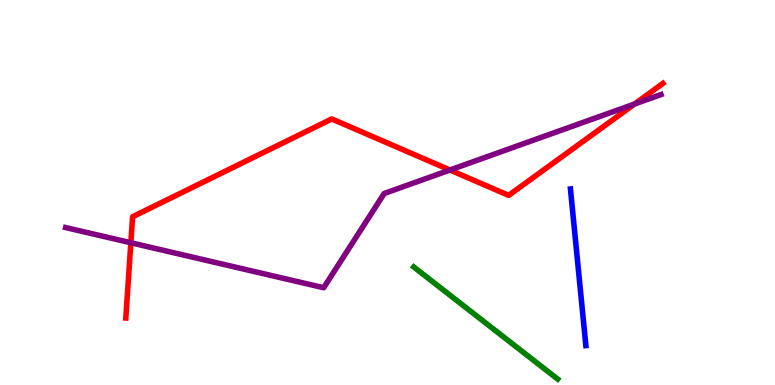[{'lines': ['blue', 'red'], 'intersections': []}, {'lines': ['green', 'red'], 'intersections': []}, {'lines': ['purple', 'red'], 'intersections': [{'x': 1.69, 'y': 3.69}, {'x': 5.81, 'y': 5.58}, {'x': 8.19, 'y': 7.3}]}, {'lines': ['blue', 'green'], 'intersections': []}, {'lines': ['blue', 'purple'], 'intersections': []}, {'lines': ['green', 'purple'], 'intersections': []}]